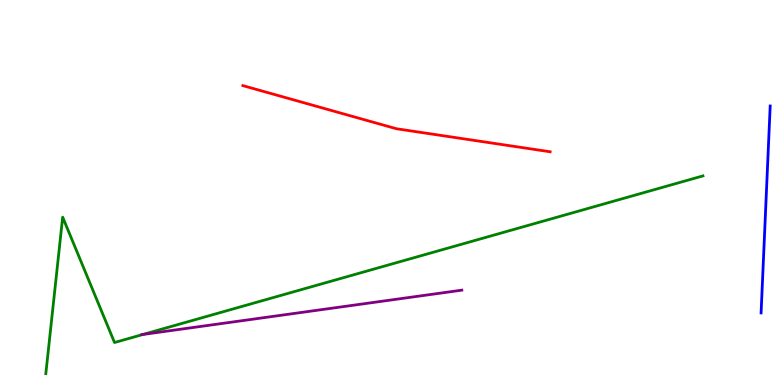[{'lines': ['blue', 'red'], 'intersections': []}, {'lines': ['green', 'red'], 'intersections': []}, {'lines': ['purple', 'red'], 'intersections': []}, {'lines': ['blue', 'green'], 'intersections': []}, {'lines': ['blue', 'purple'], 'intersections': []}, {'lines': ['green', 'purple'], 'intersections': [{'x': 1.85, 'y': 1.31}]}]